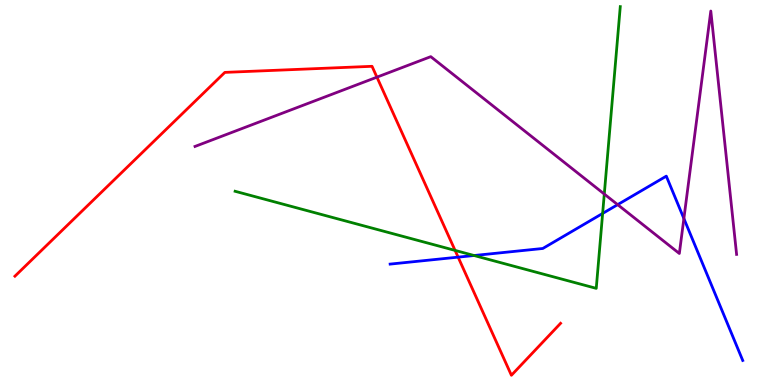[{'lines': ['blue', 'red'], 'intersections': [{'x': 5.91, 'y': 3.32}]}, {'lines': ['green', 'red'], 'intersections': [{'x': 5.87, 'y': 3.5}]}, {'lines': ['purple', 'red'], 'intersections': [{'x': 4.86, 'y': 8.0}]}, {'lines': ['blue', 'green'], 'intersections': [{'x': 6.12, 'y': 3.36}, {'x': 7.78, 'y': 4.46}]}, {'lines': ['blue', 'purple'], 'intersections': [{'x': 7.97, 'y': 4.68}, {'x': 8.82, 'y': 4.32}]}, {'lines': ['green', 'purple'], 'intersections': [{'x': 7.8, 'y': 4.96}]}]